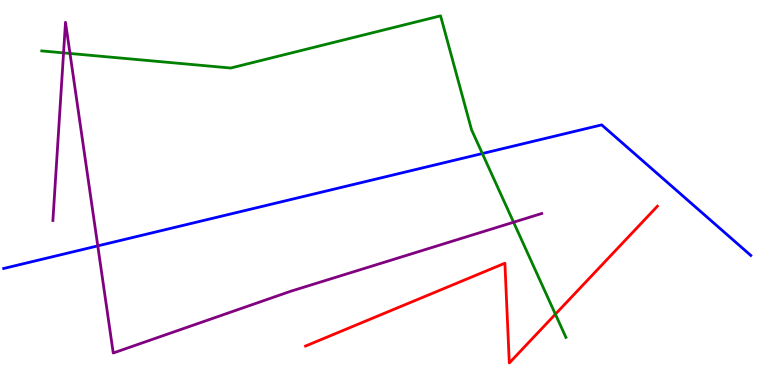[{'lines': ['blue', 'red'], 'intersections': []}, {'lines': ['green', 'red'], 'intersections': [{'x': 7.17, 'y': 1.84}]}, {'lines': ['purple', 'red'], 'intersections': []}, {'lines': ['blue', 'green'], 'intersections': [{'x': 6.22, 'y': 6.01}]}, {'lines': ['blue', 'purple'], 'intersections': [{'x': 1.26, 'y': 3.61}]}, {'lines': ['green', 'purple'], 'intersections': [{'x': 0.82, 'y': 8.63}, {'x': 0.903, 'y': 8.61}, {'x': 6.63, 'y': 4.23}]}]